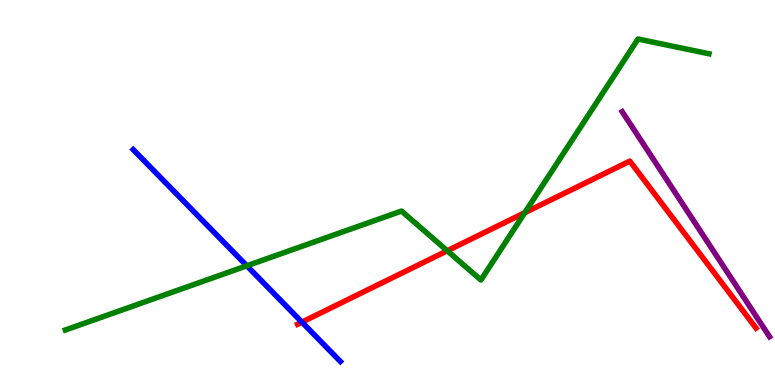[{'lines': ['blue', 'red'], 'intersections': [{'x': 3.9, 'y': 1.63}]}, {'lines': ['green', 'red'], 'intersections': [{'x': 5.77, 'y': 3.49}, {'x': 6.77, 'y': 4.48}]}, {'lines': ['purple', 'red'], 'intersections': []}, {'lines': ['blue', 'green'], 'intersections': [{'x': 3.18, 'y': 3.1}]}, {'lines': ['blue', 'purple'], 'intersections': []}, {'lines': ['green', 'purple'], 'intersections': []}]